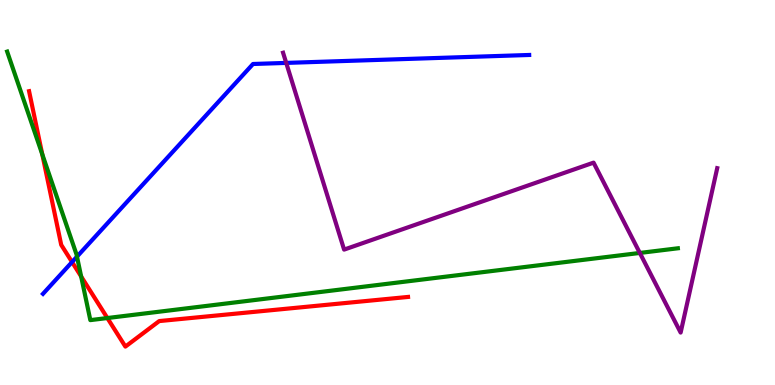[{'lines': ['blue', 'red'], 'intersections': [{'x': 0.93, 'y': 3.19}]}, {'lines': ['green', 'red'], 'intersections': [{'x': 0.546, 'y': 5.99}, {'x': 1.05, 'y': 2.82}, {'x': 1.39, 'y': 1.74}]}, {'lines': ['purple', 'red'], 'intersections': []}, {'lines': ['blue', 'green'], 'intersections': [{'x': 0.993, 'y': 3.33}]}, {'lines': ['blue', 'purple'], 'intersections': [{'x': 3.69, 'y': 8.37}]}, {'lines': ['green', 'purple'], 'intersections': [{'x': 8.26, 'y': 3.43}]}]